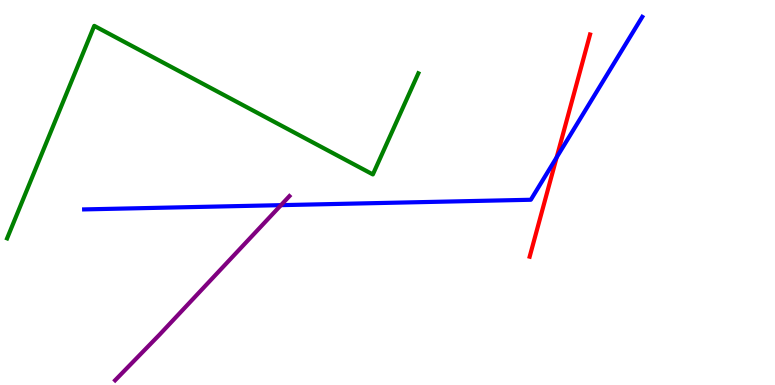[{'lines': ['blue', 'red'], 'intersections': [{'x': 7.18, 'y': 5.91}]}, {'lines': ['green', 'red'], 'intersections': []}, {'lines': ['purple', 'red'], 'intersections': []}, {'lines': ['blue', 'green'], 'intersections': []}, {'lines': ['blue', 'purple'], 'intersections': [{'x': 3.63, 'y': 4.67}]}, {'lines': ['green', 'purple'], 'intersections': []}]